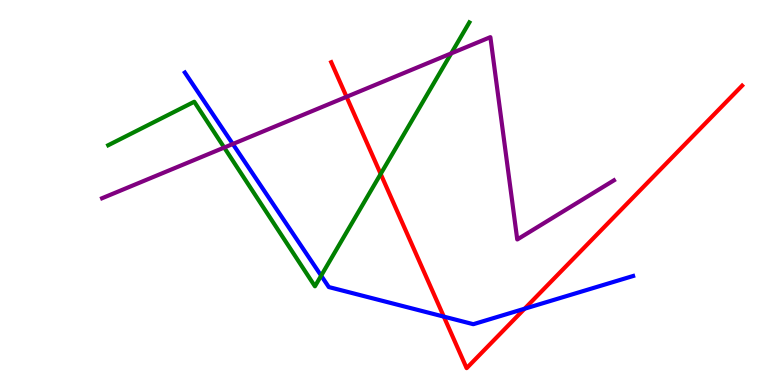[{'lines': ['blue', 'red'], 'intersections': [{'x': 5.73, 'y': 1.78}, {'x': 6.77, 'y': 1.98}]}, {'lines': ['green', 'red'], 'intersections': [{'x': 4.91, 'y': 5.48}]}, {'lines': ['purple', 'red'], 'intersections': [{'x': 4.47, 'y': 7.49}]}, {'lines': ['blue', 'green'], 'intersections': [{'x': 4.14, 'y': 2.84}]}, {'lines': ['blue', 'purple'], 'intersections': [{'x': 3.0, 'y': 6.26}]}, {'lines': ['green', 'purple'], 'intersections': [{'x': 2.89, 'y': 6.17}, {'x': 5.82, 'y': 8.61}]}]